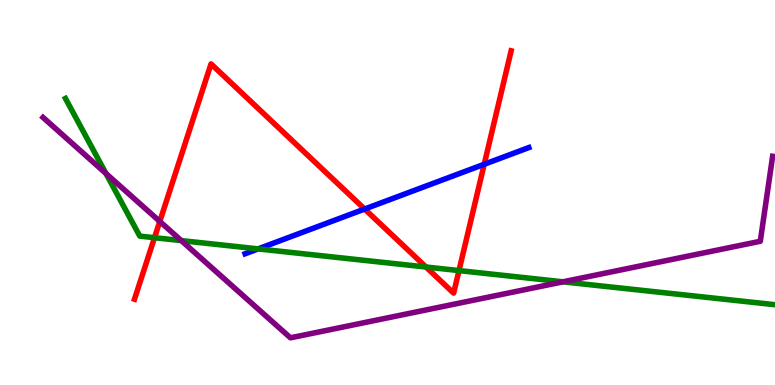[{'lines': ['blue', 'red'], 'intersections': [{'x': 4.7, 'y': 4.57}, {'x': 6.25, 'y': 5.73}]}, {'lines': ['green', 'red'], 'intersections': [{'x': 1.99, 'y': 3.83}, {'x': 5.5, 'y': 3.06}, {'x': 5.92, 'y': 2.97}]}, {'lines': ['purple', 'red'], 'intersections': [{'x': 2.06, 'y': 4.25}]}, {'lines': ['blue', 'green'], 'intersections': [{'x': 3.33, 'y': 3.54}]}, {'lines': ['blue', 'purple'], 'intersections': []}, {'lines': ['green', 'purple'], 'intersections': [{'x': 1.37, 'y': 5.49}, {'x': 2.34, 'y': 3.75}, {'x': 7.26, 'y': 2.68}]}]